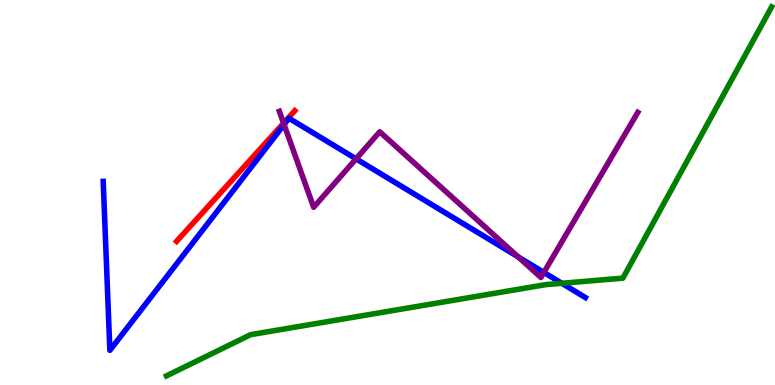[{'lines': ['blue', 'red'], 'intersections': []}, {'lines': ['green', 'red'], 'intersections': []}, {'lines': ['purple', 'red'], 'intersections': [{'x': 3.66, 'y': 6.8}]}, {'lines': ['blue', 'green'], 'intersections': [{'x': 7.25, 'y': 2.64}]}, {'lines': ['blue', 'purple'], 'intersections': [{'x': 3.67, 'y': 6.76}, {'x': 4.59, 'y': 5.87}, {'x': 6.69, 'y': 3.33}, {'x': 7.02, 'y': 2.92}]}, {'lines': ['green', 'purple'], 'intersections': []}]